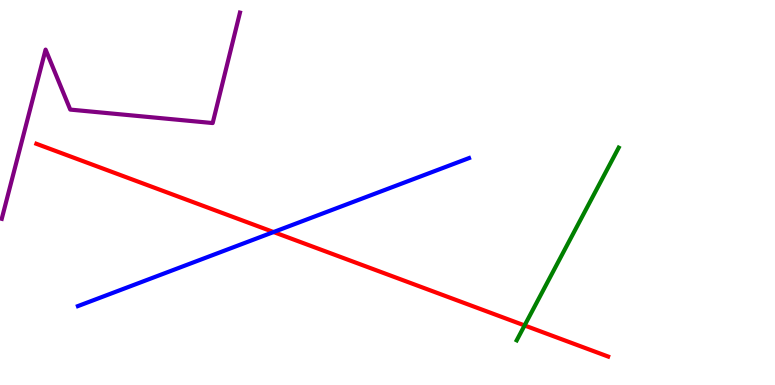[{'lines': ['blue', 'red'], 'intersections': [{'x': 3.53, 'y': 3.97}]}, {'lines': ['green', 'red'], 'intersections': [{'x': 6.77, 'y': 1.55}]}, {'lines': ['purple', 'red'], 'intersections': []}, {'lines': ['blue', 'green'], 'intersections': []}, {'lines': ['blue', 'purple'], 'intersections': []}, {'lines': ['green', 'purple'], 'intersections': []}]